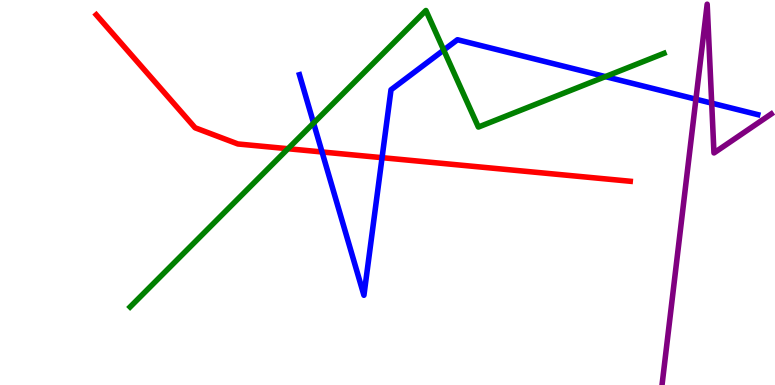[{'lines': ['blue', 'red'], 'intersections': [{'x': 4.16, 'y': 6.05}, {'x': 4.93, 'y': 5.9}]}, {'lines': ['green', 'red'], 'intersections': [{'x': 3.72, 'y': 6.14}]}, {'lines': ['purple', 'red'], 'intersections': []}, {'lines': ['blue', 'green'], 'intersections': [{'x': 4.05, 'y': 6.8}, {'x': 5.73, 'y': 8.7}, {'x': 7.81, 'y': 8.01}]}, {'lines': ['blue', 'purple'], 'intersections': [{'x': 8.98, 'y': 7.42}, {'x': 9.18, 'y': 7.32}]}, {'lines': ['green', 'purple'], 'intersections': []}]